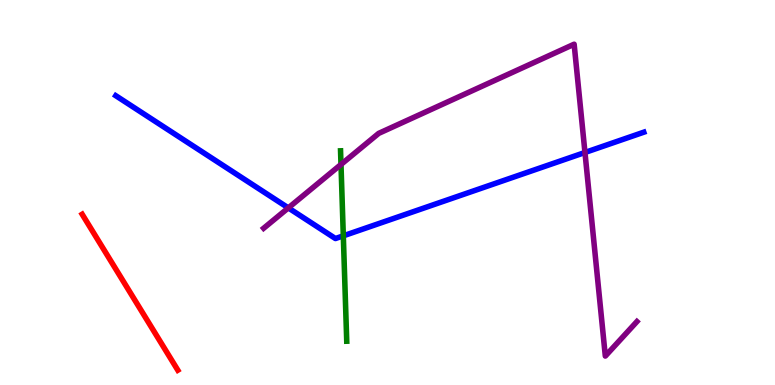[{'lines': ['blue', 'red'], 'intersections': []}, {'lines': ['green', 'red'], 'intersections': []}, {'lines': ['purple', 'red'], 'intersections': []}, {'lines': ['blue', 'green'], 'intersections': [{'x': 4.43, 'y': 3.87}]}, {'lines': ['blue', 'purple'], 'intersections': [{'x': 3.72, 'y': 4.6}, {'x': 7.55, 'y': 6.04}]}, {'lines': ['green', 'purple'], 'intersections': [{'x': 4.4, 'y': 5.73}]}]